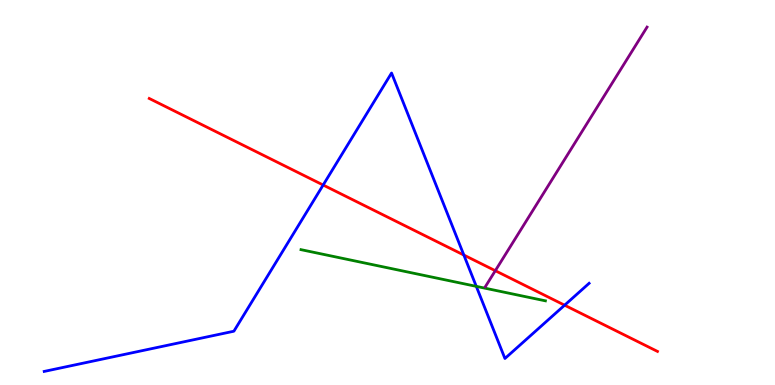[{'lines': ['blue', 'red'], 'intersections': [{'x': 4.17, 'y': 5.19}, {'x': 5.99, 'y': 3.38}, {'x': 7.29, 'y': 2.07}]}, {'lines': ['green', 'red'], 'intersections': []}, {'lines': ['purple', 'red'], 'intersections': [{'x': 6.39, 'y': 2.97}]}, {'lines': ['blue', 'green'], 'intersections': [{'x': 6.15, 'y': 2.56}]}, {'lines': ['blue', 'purple'], 'intersections': []}, {'lines': ['green', 'purple'], 'intersections': []}]